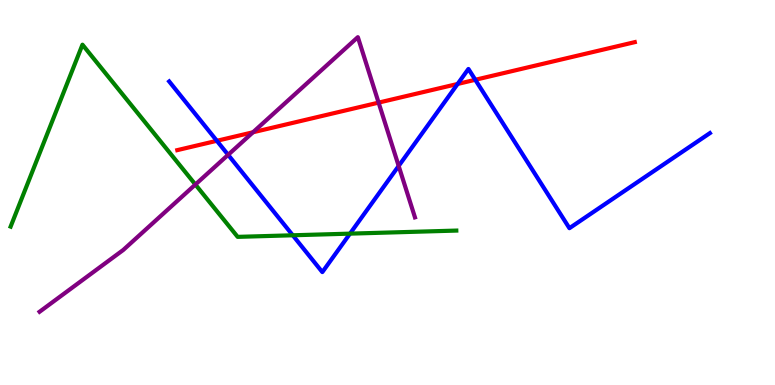[{'lines': ['blue', 'red'], 'intersections': [{'x': 2.8, 'y': 6.34}, {'x': 5.9, 'y': 7.82}, {'x': 6.13, 'y': 7.93}]}, {'lines': ['green', 'red'], 'intersections': []}, {'lines': ['purple', 'red'], 'intersections': [{'x': 3.26, 'y': 6.56}, {'x': 4.89, 'y': 7.33}]}, {'lines': ['blue', 'green'], 'intersections': [{'x': 3.78, 'y': 3.89}, {'x': 4.52, 'y': 3.93}]}, {'lines': ['blue', 'purple'], 'intersections': [{'x': 2.94, 'y': 5.98}, {'x': 5.14, 'y': 5.69}]}, {'lines': ['green', 'purple'], 'intersections': [{'x': 2.52, 'y': 5.21}]}]